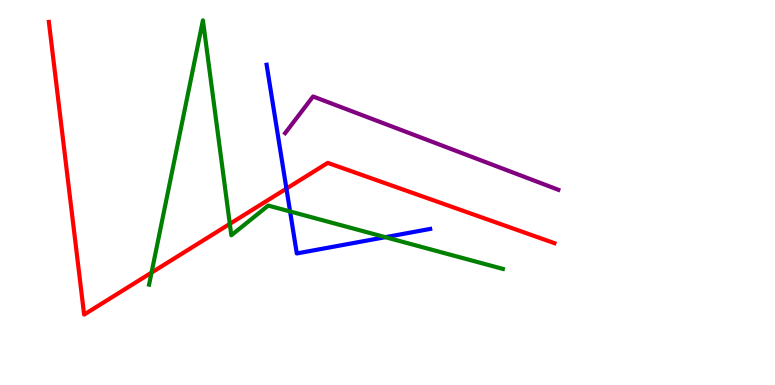[{'lines': ['blue', 'red'], 'intersections': [{'x': 3.7, 'y': 5.1}]}, {'lines': ['green', 'red'], 'intersections': [{'x': 1.96, 'y': 2.92}, {'x': 2.97, 'y': 4.19}]}, {'lines': ['purple', 'red'], 'intersections': []}, {'lines': ['blue', 'green'], 'intersections': [{'x': 3.74, 'y': 4.51}, {'x': 4.97, 'y': 3.84}]}, {'lines': ['blue', 'purple'], 'intersections': []}, {'lines': ['green', 'purple'], 'intersections': []}]